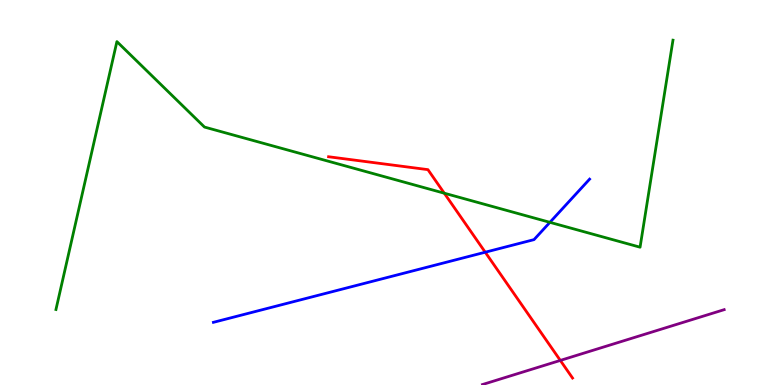[{'lines': ['blue', 'red'], 'intersections': [{'x': 6.26, 'y': 3.45}]}, {'lines': ['green', 'red'], 'intersections': [{'x': 5.73, 'y': 4.98}]}, {'lines': ['purple', 'red'], 'intersections': [{'x': 7.23, 'y': 0.638}]}, {'lines': ['blue', 'green'], 'intersections': [{'x': 7.1, 'y': 4.23}]}, {'lines': ['blue', 'purple'], 'intersections': []}, {'lines': ['green', 'purple'], 'intersections': []}]